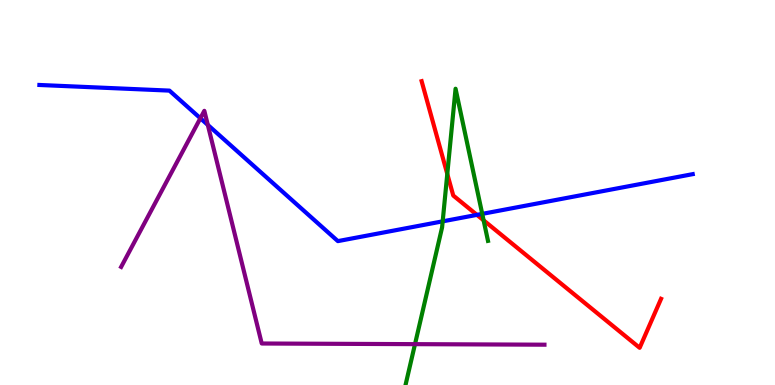[{'lines': ['blue', 'red'], 'intersections': [{'x': 6.15, 'y': 4.42}]}, {'lines': ['green', 'red'], 'intersections': [{'x': 5.77, 'y': 5.48}, {'x': 6.24, 'y': 4.28}]}, {'lines': ['purple', 'red'], 'intersections': []}, {'lines': ['blue', 'green'], 'intersections': [{'x': 5.71, 'y': 4.25}, {'x': 6.22, 'y': 4.44}]}, {'lines': ['blue', 'purple'], 'intersections': [{'x': 2.59, 'y': 6.93}, {'x': 2.68, 'y': 6.76}]}, {'lines': ['green', 'purple'], 'intersections': [{'x': 5.35, 'y': 1.06}]}]